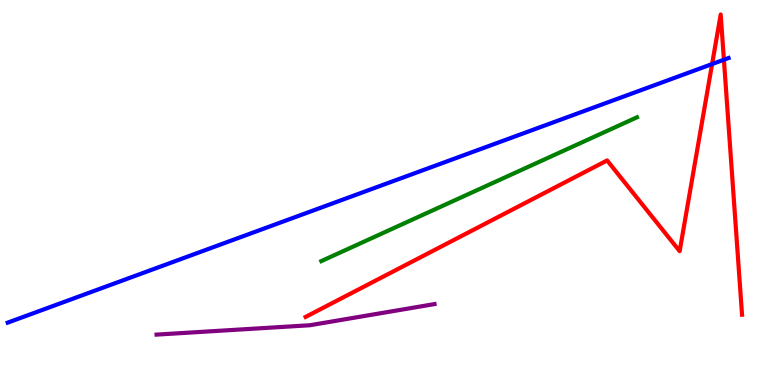[{'lines': ['blue', 'red'], 'intersections': [{'x': 9.19, 'y': 8.34}, {'x': 9.34, 'y': 8.45}]}, {'lines': ['green', 'red'], 'intersections': []}, {'lines': ['purple', 'red'], 'intersections': []}, {'lines': ['blue', 'green'], 'intersections': []}, {'lines': ['blue', 'purple'], 'intersections': []}, {'lines': ['green', 'purple'], 'intersections': []}]